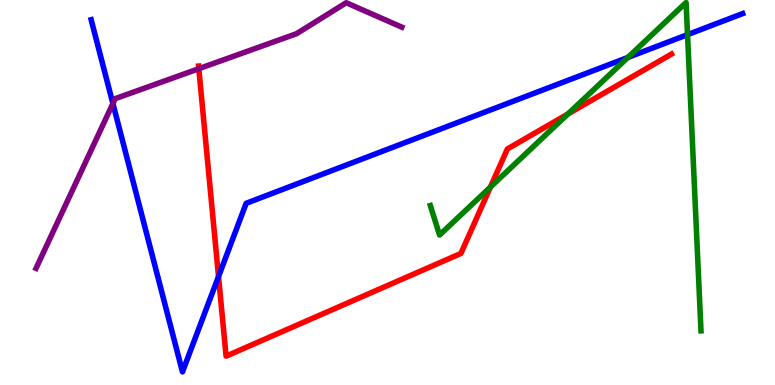[{'lines': ['blue', 'red'], 'intersections': [{'x': 2.82, 'y': 2.82}]}, {'lines': ['green', 'red'], 'intersections': [{'x': 6.33, 'y': 5.14}, {'x': 7.33, 'y': 7.04}]}, {'lines': ['purple', 'red'], 'intersections': [{'x': 2.57, 'y': 8.22}]}, {'lines': ['blue', 'green'], 'intersections': [{'x': 8.1, 'y': 8.51}, {'x': 8.87, 'y': 9.1}]}, {'lines': ['blue', 'purple'], 'intersections': [{'x': 1.46, 'y': 7.31}]}, {'lines': ['green', 'purple'], 'intersections': []}]